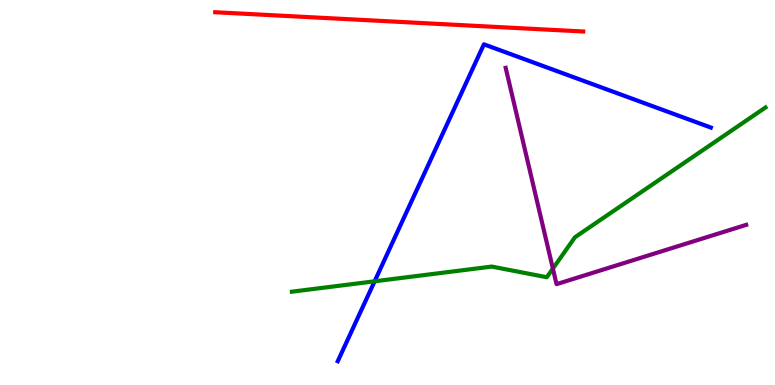[{'lines': ['blue', 'red'], 'intersections': []}, {'lines': ['green', 'red'], 'intersections': []}, {'lines': ['purple', 'red'], 'intersections': []}, {'lines': ['blue', 'green'], 'intersections': [{'x': 4.83, 'y': 2.69}]}, {'lines': ['blue', 'purple'], 'intersections': []}, {'lines': ['green', 'purple'], 'intersections': [{'x': 7.13, 'y': 3.02}]}]